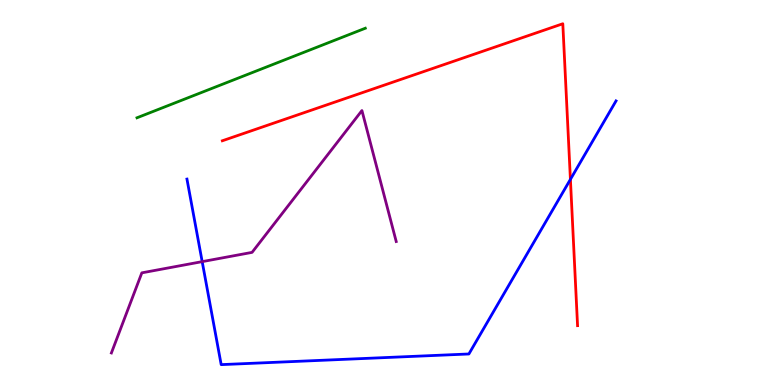[{'lines': ['blue', 'red'], 'intersections': [{'x': 7.36, 'y': 5.34}]}, {'lines': ['green', 'red'], 'intersections': []}, {'lines': ['purple', 'red'], 'intersections': []}, {'lines': ['blue', 'green'], 'intersections': []}, {'lines': ['blue', 'purple'], 'intersections': [{'x': 2.61, 'y': 3.2}]}, {'lines': ['green', 'purple'], 'intersections': []}]